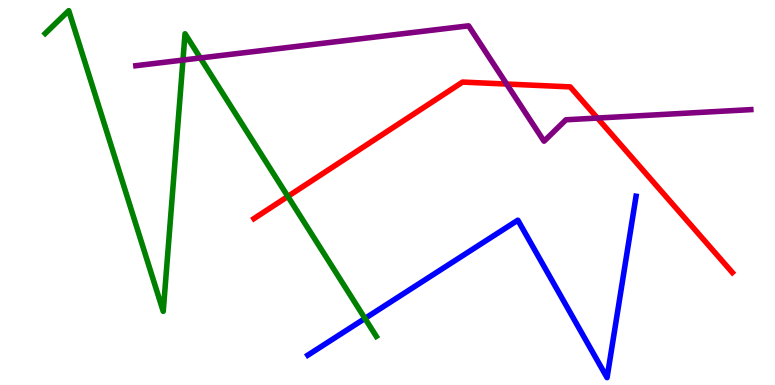[{'lines': ['blue', 'red'], 'intersections': []}, {'lines': ['green', 'red'], 'intersections': [{'x': 3.71, 'y': 4.9}]}, {'lines': ['purple', 'red'], 'intersections': [{'x': 6.54, 'y': 7.82}, {'x': 7.71, 'y': 6.93}]}, {'lines': ['blue', 'green'], 'intersections': [{'x': 4.71, 'y': 1.73}]}, {'lines': ['blue', 'purple'], 'intersections': []}, {'lines': ['green', 'purple'], 'intersections': [{'x': 2.36, 'y': 8.44}, {'x': 2.58, 'y': 8.49}]}]